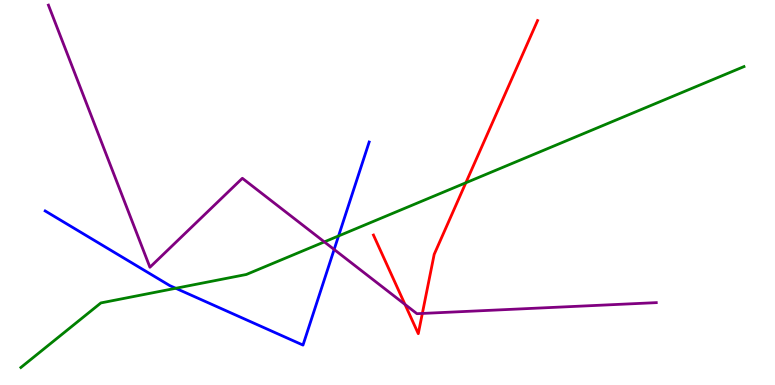[{'lines': ['blue', 'red'], 'intersections': []}, {'lines': ['green', 'red'], 'intersections': [{'x': 6.01, 'y': 5.25}]}, {'lines': ['purple', 'red'], 'intersections': [{'x': 5.23, 'y': 2.09}, {'x': 5.45, 'y': 1.86}]}, {'lines': ['blue', 'green'], 'intersections': [{'x': 2.27, 'y': 2.51}, {'x': 4.37, 'y': 3.87}]}, {'lines': ['blue', 'purple'], 'intersections': [{'x': 4.31, 'y': 3.52}]}, {'lines': ['green', 'purple'], 'intersections': [{'x': 4.19, 'y': 3.72}]}]